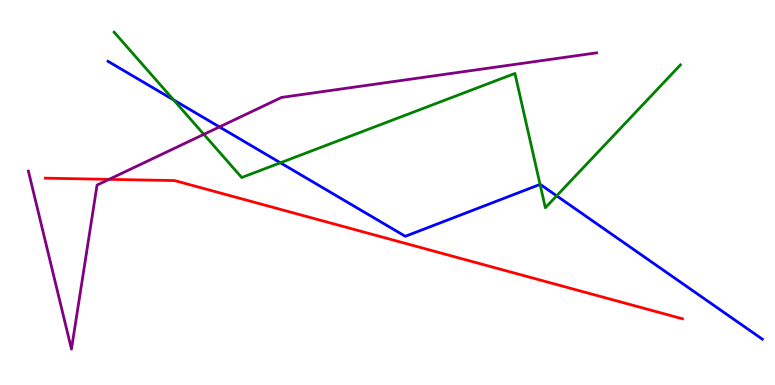[{'lines': ['blue', 'red'], 'intersections': []}, {'lines': ['green', 'red'], 'intersections': []}, {'lines': ['purple', 'red'], 'intersections': [{'x': 1.41, 'y': 5.34}]}, {'lines': ['blue', 'green'], 'intersections': [{'x': 2.24, 'y': 7.4}, {'x': 3.62, 'y': 5.77}, {'x': 6.97, 'y': 5.21}, {'x': 7.18, 'y': 4.91}]}, {'lines': ['blue', 'purple'], 'intersections': [{'x': 2.83, 'y': 6.7}]}, {'lines': ['green', 'purple'], 'intersections': [{'x': 2.63, 'y': 6.51}]}]